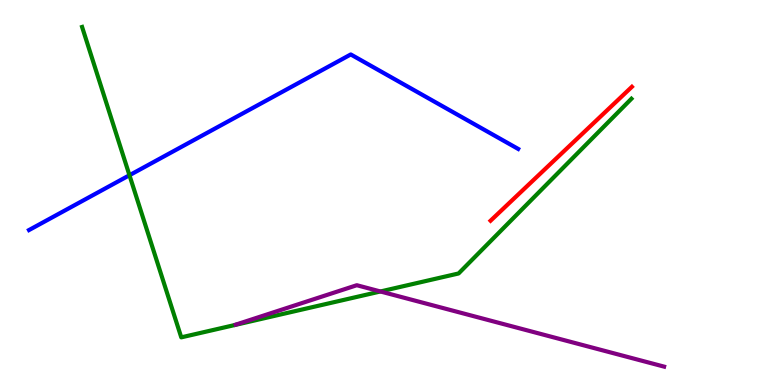[{'lines': ['blue', 'red'], 'intersections': []}, {'lines': ['green', 'red'], 'intersections': []}, {'lines': ['purple', 'red'], 'intersections': []}, {'lines': ['blue', 'green'], 'intersections': [{'x': 1.67, 'y': 5.45}]}, {'lines': ['blue', 'purple'], 'intersections': []}, {'lines': ['green', 'purple'], 'intersections': [{'x': 4.91, 'y': 2.43}]}]